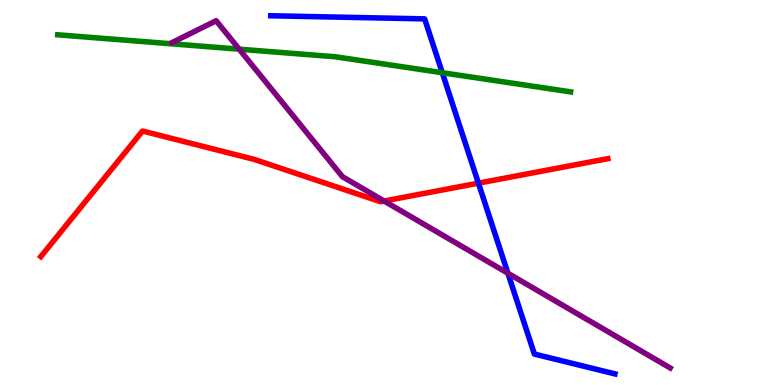[{'lines': ['blue', 'red'], 'intersections': [{'x': 6.17, 'y': 5.24}]}, {'lines': ['green', 'red'], 'intersections': []}, {'lines': ['purple', 'red'], 'intersections': [{'x': 4.96, 'y': 4.78}]}, {'lines': ['blue', 'green'], 'intersections': [{'x': 5.71, 'y': 8.11}]}, {'lines': ['blue', 'purple'], 'intersections': [{'x': 6.55, 'y': 2.9}]}, {'lines': ['green', 'purple'], 'intersections': [{'x': 3.09, 'y': 8.72}]}]